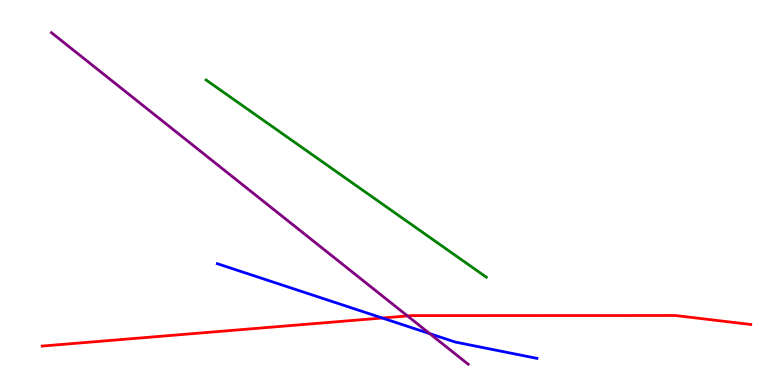[{'lines': ['blue', 'red'], 'intersections': [{'x': 4.93, 'y': 1.74}]}, {'lines': ['green', 'red'], 'intersections': []}, {'lines': ['purple', 'red'], 'intersections': [{'x': 5.26, 'y': 1.79}]}, {'lines': ['blue', 'green'], 'intersections': []}, {'lines': ['blue', 'purple'], 'intersections': [{'x': 5.55, 'y': 1.33}]}, {'lines': ['green', 'purple'], 'intersections': []}]